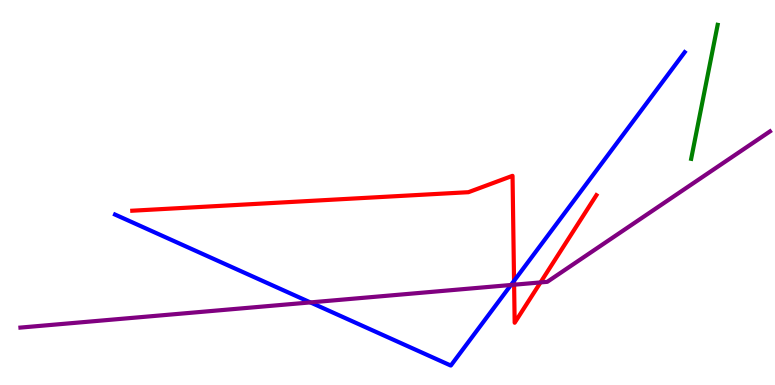[{'lines': ['blue', 'red'], 'intersections': [{'x': 6.63, 'y': 2.71}]}, {'lines': ['green', 'red'], 'intersections': []}, {'lines': ['purple', 'red'], 'intersections': [{'x': 6.63, 'y': 2.6}, {'x': 6.97, 'y': 2.66}]}, {'lines': ['blue', 'green'], 'intersections': []}, {'lines': ['blue', 'purple'], 'intersections': [{'x': 4.0, 'y': 2.15}, {'x': 6.59, 'y': 2.6}]}, {'lines': ['green', 'purple'], 'intersections': []}]